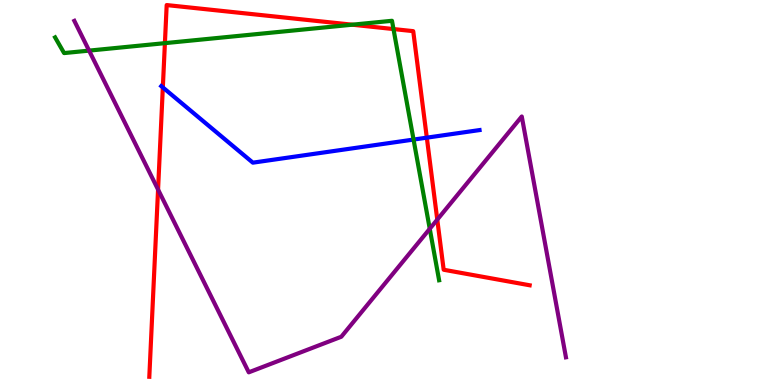[{'lines': ['blue', 'red'], 'intersections': [{'x': 2.1, 'y': 7.73}, {'x': 5.51, 'y': 6.42}]}, {'lines': ['green', 'red'], 'intersections': [{'x': 2.13, 'y': 8.88}, {'x': 4.55, 'y': 9.36}, {'x': 5.08, 'y': 9.25}]}, {'lines': ['purple', 'red'], 'intersections': [{'x': 2.04, 'y': 5.08}, {'x': 5.64, 'y': 4.3}]}, {'lines': ['blue', 'green'], 'intersections': [{'x': 5.34, 'y': 6.37}]}, {'lines': ['blue', 'purple'], 'intersections': []}, {'lines': ['green', 'purple'], 'intersections': [{'x': 1.15, 'y': 8.69}, {'x': 5.55, 'y': 4.06}]}]